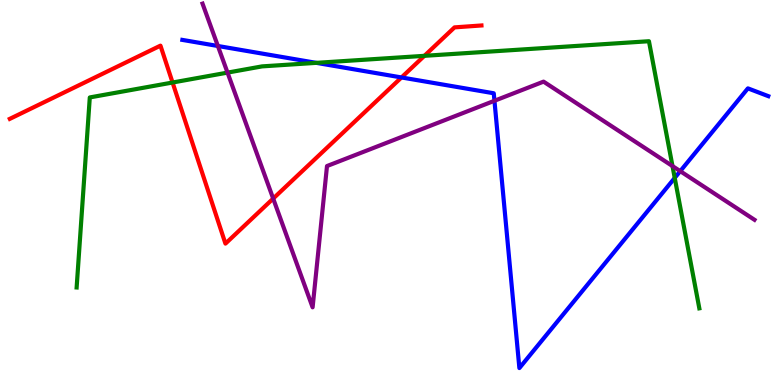[{'lines': ['blue', 'red'], 'intersections': [{'x': 5.18, 'y': 7.99}]}, {'lines': ['green', 'red'], 'intersections': [{'x': 2.23, 'y': 7.86}, {'x': 5.48, 'y': 8.55}]}, {'lines': ['purple', 'red'], 'intersections': [{'x': 3.52, 'y': 4.84}]}, {'lines': ['blue', 'green'], 'intersections': [{'x': 4.08, 'y': 8.37}, {'x': 8.71, 'y': 5.38}]}, {'lines': ['blue', 'purple'], 'intersections': [{'x': 2.81, 'y': 8.81}, {'x': 6.38, 'y': 7.38}, {'x': 8.78, 'y': 5.55}]}, {'lines': ['green', 'purple'], 'intersections': [{'x': 2.94, 'y': 8.11}, {'x': 8.68, 'y': 5.69}]}]